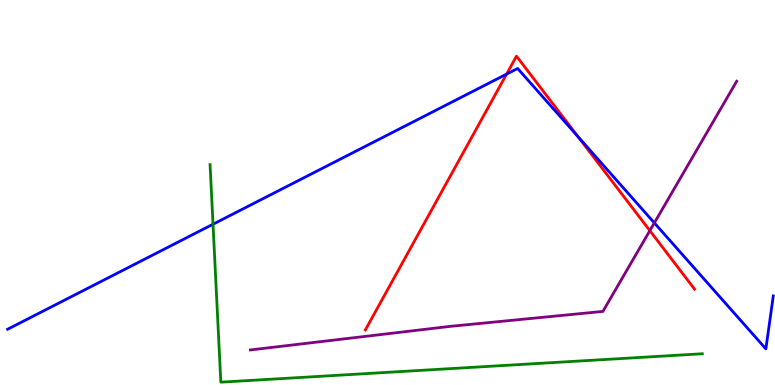[{'lines': ['blue', 'red'], 'intersections': [{'x': 6.54, 'y': 8.07}, {'x': 7.46, 'y': 6.45}]}, {'lines': ['green', 'red'], 'intersections': []}, {'lines': ['purple', 'red'], 'intersections': [{'x': 8.39, 'y': 4.01}]}, {'lines': ['blue', 'green'], 'intersections': [{'x': 2.75, 'y': 4.18}]}, {'lines': ['blue', 'purple'], 'intersections': [{'x': 8.44, 'y': 4.21}]}, {'lines': ['green', 'purple'], 'intersections': []}]